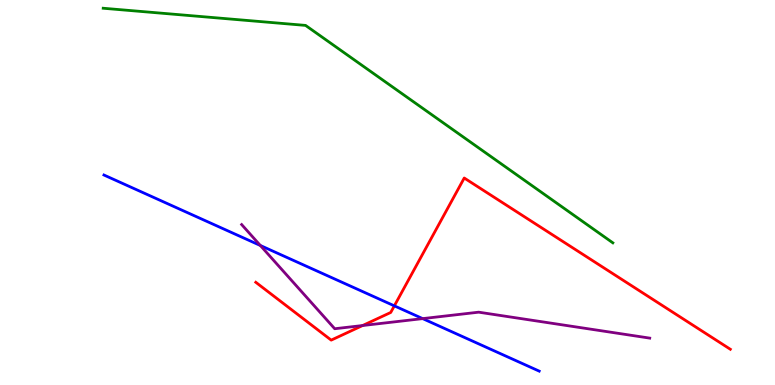[{'lines': ['blue', 'red'], 'intersections': [{'x': 5.09, 'y': 2.06}]}, {'lines': ['green', 'red'], 'intersections': []}, {'lines': ['purple', 'red'], 'intersections': [{'x': 4.68, 'y': 1.54}]}, {'lines': ['blue', 'green'], 'intersections': []}, {'lines': ['blue', 'purple'], 'intersections': [{'x': 3.36, 'y': 3.62}, {'x': 5.45, 'y': 1.72}]}, {'lines': ['green', 'purple'], 'intersections': []}]